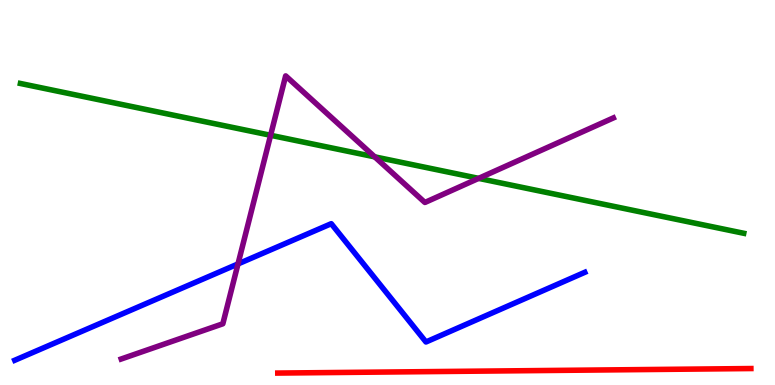[{'lines': ['blue', 'red'], 'intersections': []}, {'lines': ['green', 'red'], 'intersections': []}, {'lines': ['purple', 'red'], 'intersections': []}, {'lines': ['blue', 'green'], 'intersections': []}, {'lines': ['blue', 'purple'], 'intersections': [{'x': 3.07, 'y': 3.14}]}, {'lines': ['green', 'purple'], 'intersections': [{'x': 3.49, 'y': 6.49}, {'x': 4.84, 'y': 5.93}, {'x': 6.18, 'y': 5.37}]}]